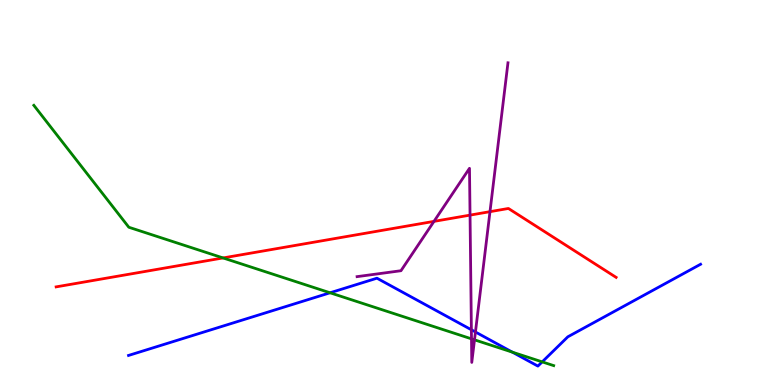[{'lines': ['blue', 'red'], 'intersections': []}, {'lines': ['green', 'red'], 'intersections': [{'x': 2.88, 'y': 3.3}]}, {'lines': ['purple', 'red'], 'intersections': [{'x': 5.6, 'y': 4.25}, {'x': 6.07, 'y': 4.41}, {'x': 6.32, 'y': 4.5}]}, {'lines': ['blue', 'green'], 'intersections': [{'x': 4.26, 'y': 2.4}, {'x': 6.61, 'y': 0.853}, {'x': 7.0, 'y': 0.601}]}, {'lines': ['blue', 'purple'], 'intersections': [{'x': 6.08, 'y': 1.43}, {'x': 6.13, 'y': 1.38}]}, {'lines': ['green', 'purple'], 'intersections': [{'x': 6.08, 'y': 1.2}, {'x': 6.12, 'y': 1.17}]}]